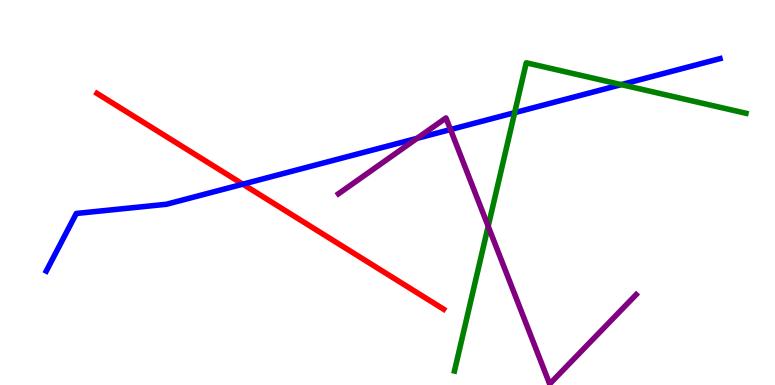[{'lines': ['blue', 'red'], 'intersections': [{'x': 3.13, 'y': 5.22}]}, {'lines': ['green', 'red'], 'intersections': []}, {'lines': ['purple', 'red'], 'intersections': []}, {'lines': ['blue', 'green'], 'intersections': [{'x': 6.64, 'y': 7.07}, {'x': 8.02, 'y': 7.8}]}, {'lines': ['blue', 'purple'], 'intersections': [{'x': 5.38, 'y': 6.41}, {'x': 5.81, 'y': 6.64}]}, {'lines': ['green', 'purple'], 'intersections': [{'x': 6.3, 'y': 4.12}]}]